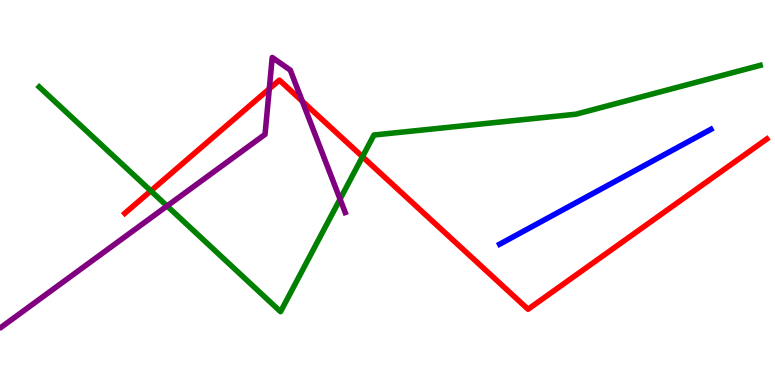[{'lines': ['blue', 'red'], 'intersections': []}, {'lines': ['green', 'red'], 'intersections': [{'x': 1.95, 'y': 5.04}, {'x': 4.68, 'y': 5.93}]}, {'lines': ['purple', 'red'], 'intersections': [{'x': 3.47, 'y': 7.69}, {'x': 3.9, 'y': 7.37}]}, {'lines': ['blue', 'green'], 'intersections': []}, {'lines': ['blue', 'purple'], 'intersections': []}, {'lines': ['green', 'purple'], 'intersections': [{'x': 2.16, 'y': 4.65}, {'x': 4.39, 'y': 4.83}]}]